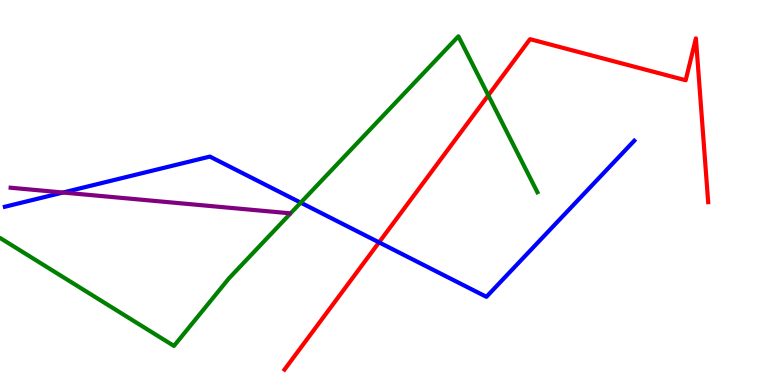[{'lines': ['blue', 'red'], 'intersections': [{'x': 4.89, 'y': 3.7}]}, {'lines': ['green', 'red'], 'intersections': [{'x': 6.3, 'y': 7.52}]}, {'lines': ['purple', 'red'], 'intersections': []}, {'lines': ['blue', 'green'], 'intersections': [{'x': 3.88, 'y': 4.74}]}, {'lines': ['blue', 'purple'], 'intersections': [{'x': 0.813, 'y': 5.0}]}, {'lines': ['green', 'purple'], 'intersections': []}]